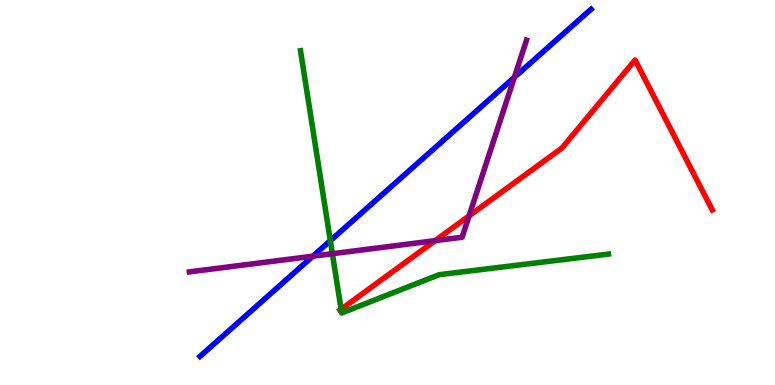[{'lines': ['blue', 'red'], 'intersections': []}, {'lines': ['green', 'red'], 'intersections': [{'x': 4.4, 'y': 1.97}]}, {'lines': ['purple', 'red'], 'intersections': [{'x': 5.61, 'y': 3.75}, {'x': 6.05, 'y': 4.39}]}, {'lines': ['blue', 'green'], 'intersections': [{'x': 4.26, 'y': 3.75}]}, {'lines': ['blue', 'purple'], 'intersections': [{'x': 4.04, 'y': 3.35}, {'x': 6.64, 'y': 7.99}]}, {'lines': ['green', 'purple'], 'intersections': [{'x': 4.29, 'y': 3.41}]}]